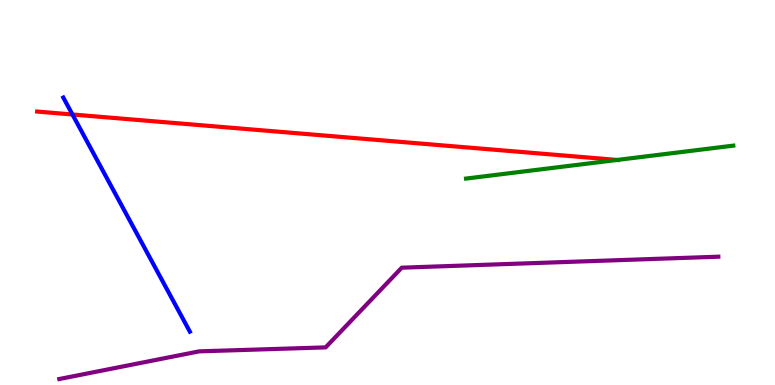[{'lines': ['blue', 'red'], 'intersections': [{'x': 0.935, 'y': 7.03}]}, {'lines': ['green', 'red'], 'intersections': [{'x': 7.96, 'y': 5.85}]}, {'lines': ['purple', 'red'], 'intersections': []}, {'lines': ['blue', 'green'], 'intersections': []}, {'lines': ['blue', 'purple'], 'intersections': []}, {'lines': ['green', 'purple'], 'intersections': []}]